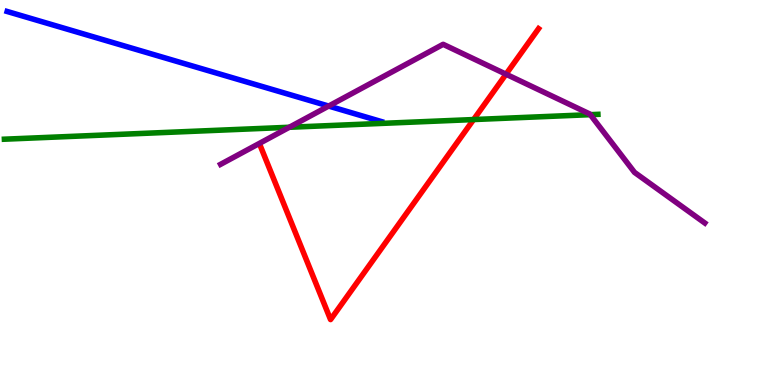[{'lines': ['blue', 'red'], 'intersections': []}, {'lines': ['green', 'red'], 'intersections': [{'x': 6.11, 'y': 6.89}]}, {'lines': ['purple', 'red'], 'intersections': [{'x': 6.53, 'y': 8.07}]}, {'lines': ['blue', 'green'], 'intersections': []}, {'lines': ['blue', 'purple'], 'intersections': [{'x': 4.24, 'y': 7.25}]}, {'lines': ['green', 'purple'], 'intersections': [{'x': 3.73, 'y': 6.69}, {'x': 7.62, 'y': 7.02}]}]